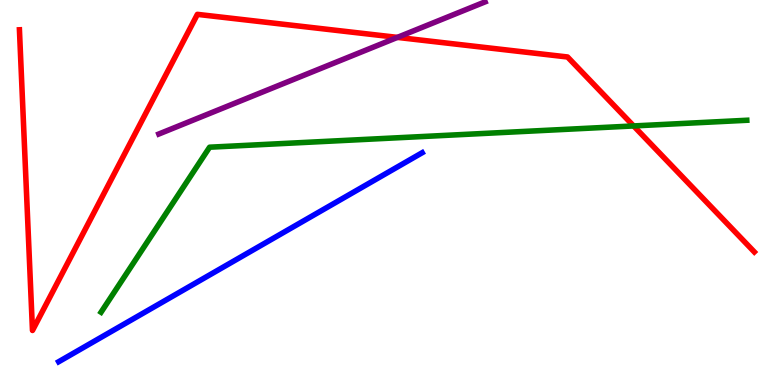[{'lines': ['blue', 'red'], 'intersections': []}, {'lines': ['green', 'red'], 'intersections': [{'x': 8.18, 'y': 6.73}]}, {'lines': ['purple', 'red'], 'intersections': [{'x': 5.13, 'y': 9.03}]}, {'lines': ['blue', 'green'], 'intersections': []}, {'lines': ['blue', 'purple'], 'intersections': []}, {'lines': ['green', 'purple'], 'intersections': []}]